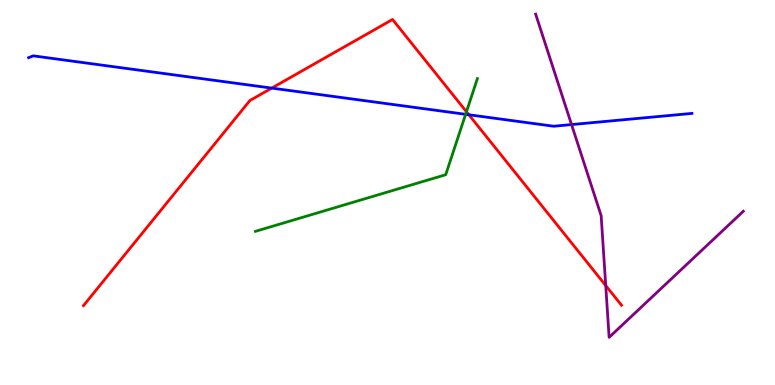[{'lines': ['blue', 'red'], 'intersections': [{'x': 3.51, 'y': 7.71}, {'x': 6.05, 'y': 7.02}]}, {'lines': ['green', 'red'], 'intersections': [{'x': 6.02, 'y': 7.1}]}, {'lines': ['purple', 'red'], 'intersections': [{'x': 7.82, 'y': 2.58}]}, {'lines': ['blue', 'green'], 'intersections': [{'x': 6.01, 'y': 7.03}]}, {'lines': ['blue', 'purple'], 'intersections': [{'x': 7.37, 'y': 6.76}]}, {'lines': ['green', 'purple'], 'intersections': []}]